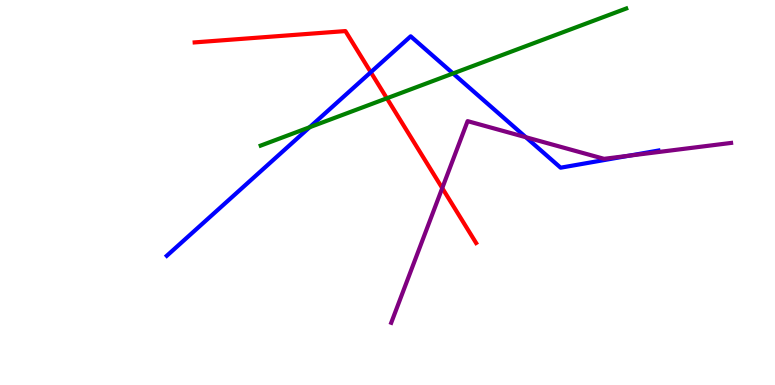[{'lines': ['blue', 'red'], 'intersections': [{'x': 4.78, 'y': 8.12}]}, {'lines': ['green', 'red'], 'intersections': [{'x': 4.99, 'y': 7.45}]}, {'lines': ['purple', 'red'], 'intersections': [{'x': 5.71, 'y': 5.11}]}, {'lines': ['blue', 'green'], 'intersections': [{'x': 4.0, 'y': 6.69}, {'x': 5.85, 'y': 8.09}]}, {'lines': ['blue', 'purple'], 'intersections': [{'x': 6.79, 'y': 6.44}, {'x': 8.12, 'y': 5.96}]}, {'lines': ['green', 'purple'], 'intersections': []}]